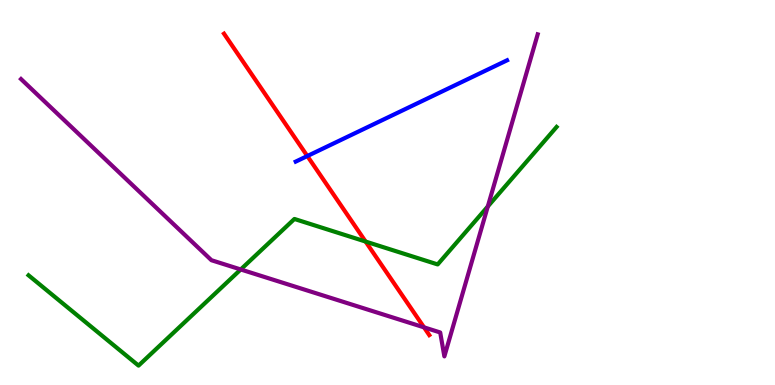[{'lines': ['blue', 'red'], 'intersections': [{'x': 3.97, 'y': 5.95}]}, {'lines': ['green', 'red'], 'intersections': [{'x': 4.72, 'y': 3.73}]}, {'lines': ['purple', 'red'], 'intersections': [{'x': 5.47, 'y': 1.5}]}, {'lines': ['blue', 'green'], 'intersections': []}, {'lines': ['blue', 'purple'], 'intersections': []}, {'lines': ['green', 'purple'], 'intersections': [{'x': 3.11, 'y': 3.0}, {'x': 6.29, 'y': 4.64}]}]